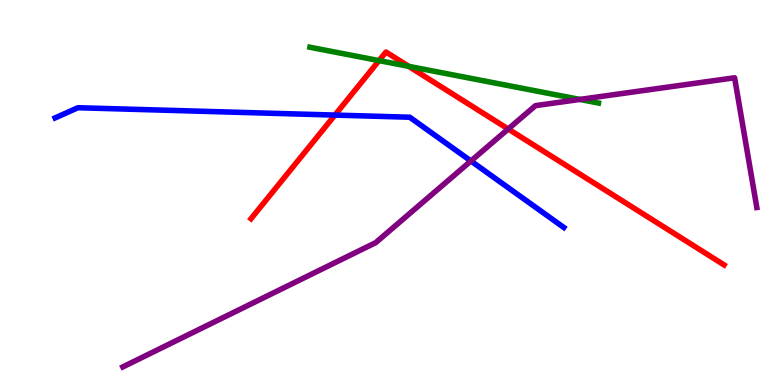[{'lines': ['blue', 'red'], 'intersections': [{'x': 4.32, 'y': 7.01}]}, {'lines': ['green', 'red'], 'intersections': [{'x': 4.89, 'y': 8.43}, {'x': 5.27, 'y': 8.28}]}, {'lines': ['purple', 'red'], 'intersections': [{'x': 6.56, 'y': 6.65}]}, {'lines': ['blue', 'green'], 'intersections': []}, {'lines': ['blue', 'purple'], 'intersections': [{'x': 6.08, 'y': 5.82}]}, {'lines': ['green', 'purple'], 'intersections': [{'x': 7.48, 'y': 7.42}]}]